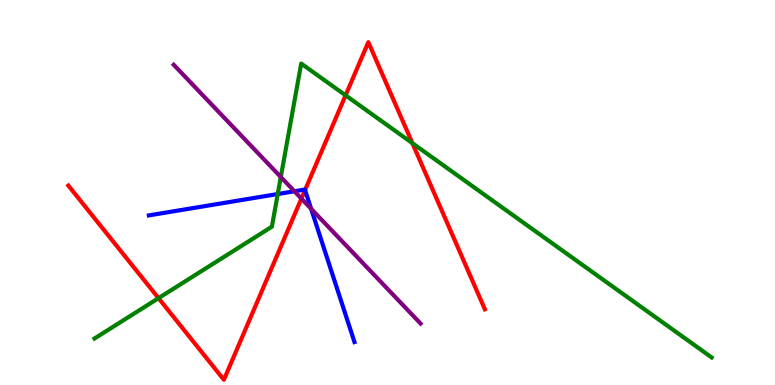[{'lines': ['blue', 'red'], 'intersections': [{'x': 3.94, 'y': 5.06}]}, {'lines': ['green', 'red'], 'intersections': [{'x': 2.05, 'y': 2.26}, {'x': 4.46, 'y': 7.52}, {'x': 5.32, 'y': 6.28}]}, {'lines': ['purple', 'red'], 'intersections': [{'x': 3.89, 'y': 4.84}]}, {'lines': ['blue', 'green'], 'intersections': [{'x': 3.58, 'y': 4.96}]}, {'lines': ['blue', 'purple'], 'intersections': [{'x': 3.8, 'y': 5.03}, {'x': 4.01, 'y': 4.58}]}, {'lines': ['green', 'purple'], 'intersections': [{'x': 3.62, 'y': 5.4}]}]